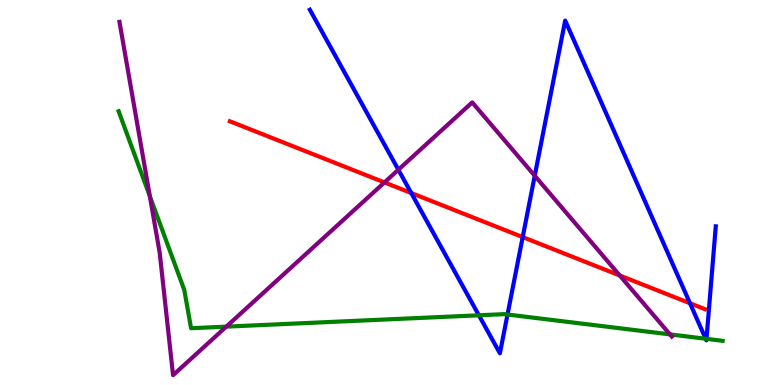[{'lines': ['blue', 'red'], 'intersections': [{'x': 5.31, 'y': 4.99}, {'x': 6.74, 'y': 3.84}, {'x': 8.9, 'y': 2.12}]}, {'lines': ['green', 'red'], 'intersections': []}, {'lines': ['purple', 'red'], 'intersections': [{'x': 4.96, 'y': 5.26}, {'x': 8.0, 'y': 2.84}]}, {'lines': ['blue', 'green'], 'intersections': [{'x': 6.18, 'y': 1.81}, {'x': 6.55, 'y': 1.83}, {'x': 9.11, 'y': 1.2}, {'x': 9.12, 'y': 1.2}]}, {'lines': ['blue', 'purple'], 'intersections': [{'x': 5.14, 'y': 5.59}, {'x': 6.9, 'y': 5.44}]}, {'lines': ['green', 'purple'], 'intersections': [{'x': 1.93, 'y': 4.9}, {'x': 2.92, 'y': 1.52}, {'x': 8.64, 'y': 1.31}]}]